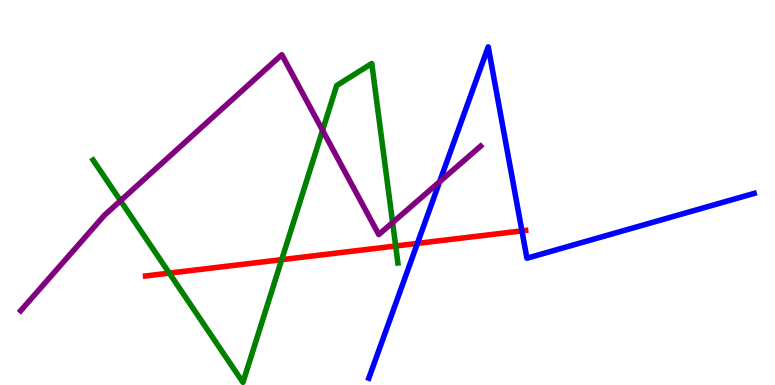[{'lines': ['blue', 'red'], 'intersections': [{'x': 5.39, 'y': 3.68}, {'x': 6.73, 'y': 4.0}]}, {'lines': ['green', 'red'], 'intersections': [{'x': 2.18, 'y': 2.91}, {'x': 3.63, 'y': 3.26}, {'x': 5.11, 'y': 3.61}]}, {'lines': ['purple', 'red'], 'intersections': []}, {'lines': ['blue', 'green'], 'intersections': []}, {'lines': ['blue', 'purple'], 'intersections': [{'x': 5.67, 'y': 5.28}]}, {'lines': ['green', 'purple'], 'intersections': [{'x': 1.55, 'y': 4.79}, {'x': 4.16, 'y': 6.62}, {'x': 5.07, 'y': 4.22}]}]